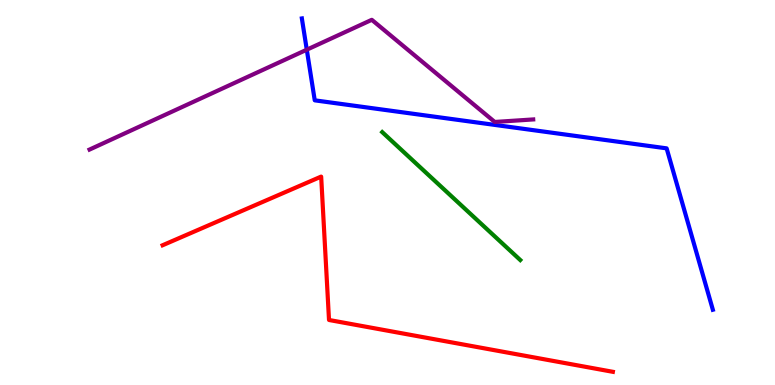[{'lines': ['blue', 'red'], 'intersections': []}, {'lines': ['green', 'red'], 'intersections': []}, {'lines': ['purple', 'red'], 'intersections': []}, {'lines': ['blue', 'green'], 'intersections': []}, {'lines': ['blue', 'purple'], 'intersections': [{'x': 3.96, 'y': 8.71}]}, {'lines': ['green', 'purple'], 'intersections': []}]